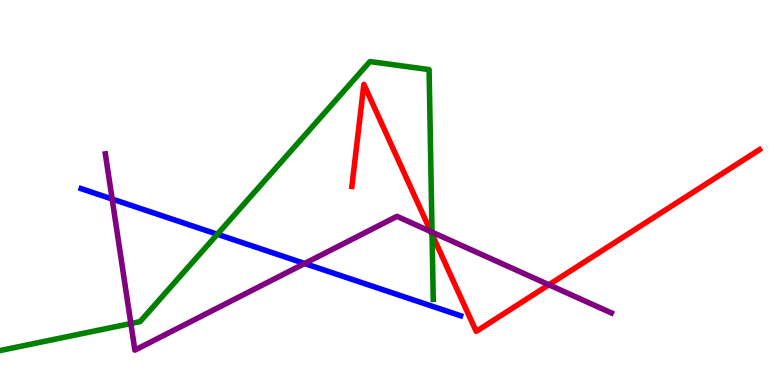[{'lines': ['blue', 'red'], 'intersections': []}, {'lines': ['green', 'red'], 'intersections': [{'x': 5.58, 'y': 3.91}]}, {'lines': ['purple', 'red'], 'intersections': [{'x': 5.56, 'y': 3.98}, {'x': 7.08, 'y': 2.6}]}, {'lines': ['blue', 'green'], 'intersections': [{'x': 2.8, 'y': 3.92}]}, {'lines': ['blue', 'purple'], 'intersections': [{'x': 1.45, 'y': 4.83}, {'x': 3.93, 'y': 3.16}]}, {'lines': ['green', 'purple'], 'intersections': [{'x': 1.69, 'y': 1.6}, {'x': 5.57, 'y': 3.97}]}]